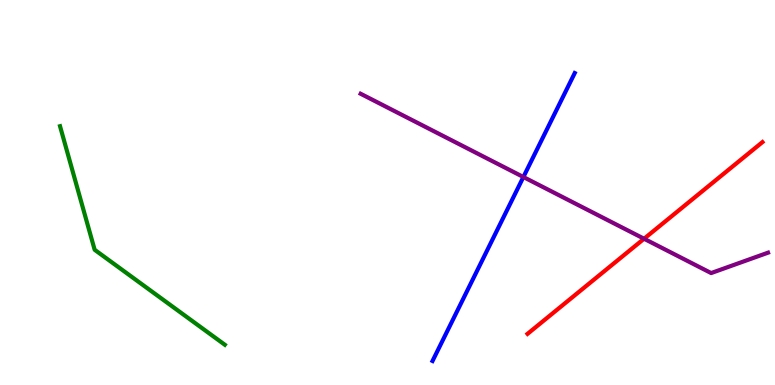[{'lines': ['blue', 'red'], 'intersections': []}, {'lines': ['green', 'red'], 'intersections': []}, {'lines': ['purple', 'red'], 'intersections': [{'x': 8.31, 'y': 3.8}]}, {'lines': ['blue', 'green'], 'intersections': []}, {'lines': ['blue', 'purple'], 'intersections': [{'x': 6.75, 'y': 5.4}]}, {'lines': ['green', 'purple'], 'intersections': []}]